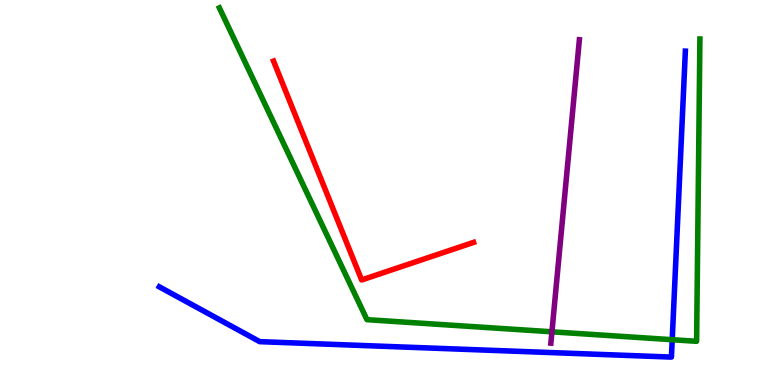[{'lines': ['blue', 'red'], 'intersections': []}, {'lines': ['green', 'red'], 'intersections': []}, {'lines': ['purple', 'red'], 'intersections': []}, {'lines': ['blue', 'green'], 'intersections': [{'x': 8.67, 'y': 1.18}]}, {'lines': ['blue', 'purple'], 'intersections': []}, {'lines': ['green', 'purple'], 'intersections': [{'x': 7.12, 'y': 1.38}]}]